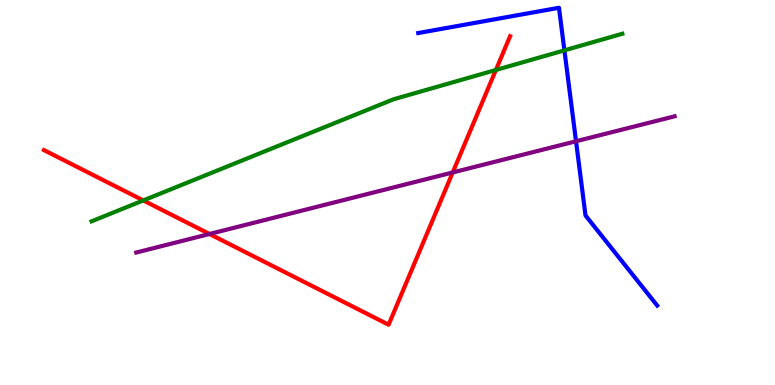[{'lines': ['blue', 'red'], 'intersections': []}, {'lines': ['green', 'red'], 'intersections': [{'x': 1.85, 'y': 4.79}, {'x': 6.4, 'y': 8.18}]}, {'lines': ['purple', 'red'], 'intersections': [{'x': 2.7, 'y': 3.92}, {'x': 5.84, 'y': 5.52}]}, {'lines': ['blue', 'green'], 'intersections': [{'x': 7.28, 'y': 8.69}]}, {'lines': ['blue', 'purple'], 'intersections': [{'x': 7.43, 'y': 6.33}]}, {'lines': ['green', 'purple'], 'intersections': []}]